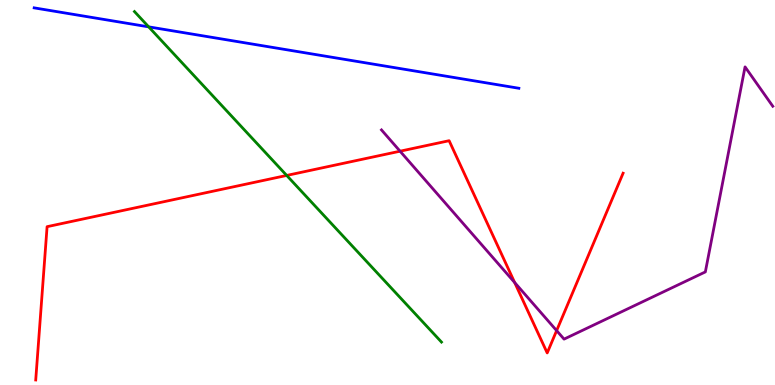[{'lines': ['blue', 'red'], 'intersections': []}, {'lines': ['green', 'red'], 'intersections': [{'x': 3.7, 'y': 5.44}]}, {'lines': ['purple', 'red'], 'intersections': [{'x': 5.16, 'y': 6.07}, {'x': 6.64, 'y': 2.66}, {'x': 7.18, 'y': 1.41}]}, {'lines': ['blue', 'green'], 'intersections': [{'x': 1.92, 'y': 9.3}]}, {'lines': ['blue', 'purple'], 'intersections': []}, {'lines': ['green', 'purple'], 'intersections': []}]